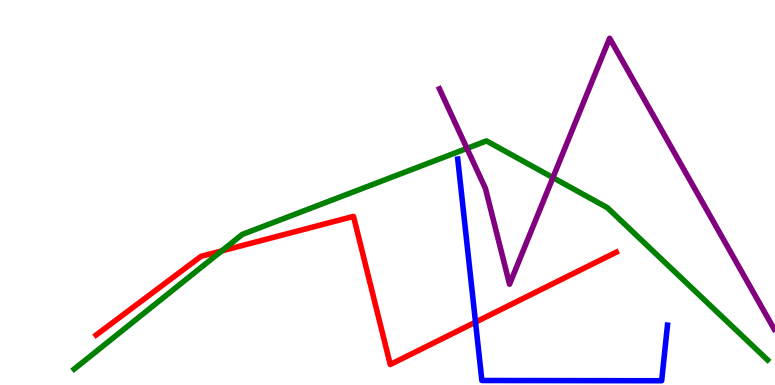[{'lines': ['blue', 'red'], 'intersections': [{'x': 6.14, 'y': 1.63}]}, {'lines': ['green', 'red'], 'intersections': [{'x': 2.86, 'y': 3.48}]}, {'lines': ['purple', 'red'], 'intersections': []}, {'lines': ['blue', 'green'], 'intersections': []}, {'lines': ['blue', 'purple'], 'intersections': []}, {'lines': ['green', 'purple'], 'intersections': [{'x': 6.03, 'y': 6.15}, {'x': 7.13, 'y': 5.39}]}]